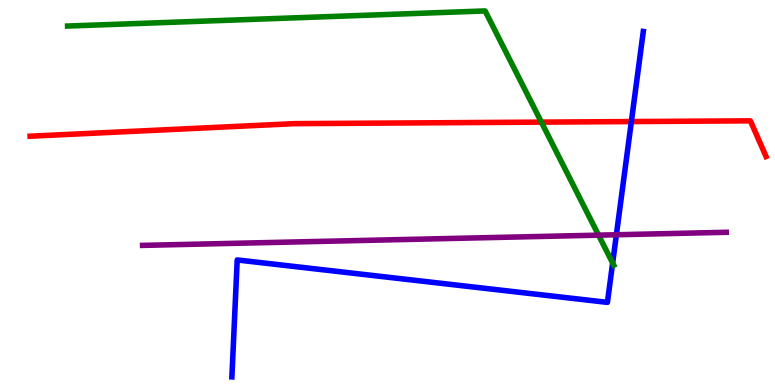[{'lines': ['blue', 'red'], 'intersections': [{'x': 8.15, 'y': 6.84}]}, {'lines': ['green', 'red'], 'intersections': [{'x': 6.99, 'y': 6.83}]}, {'lines': ['purple', 'red'], 'intersections': []}, {'lines': ['blue', 'green'], 'intersections': [{'x': 7.91, 'y': 3.17}]}, {'lines': ['blue', 'purple'], 'intersections': [{'x': 7.95, 'y': 3.9}]}, {'lines': ['green', 'purple'], 'intersections': [{'x': 7.72, 'y': 3.89}]}]